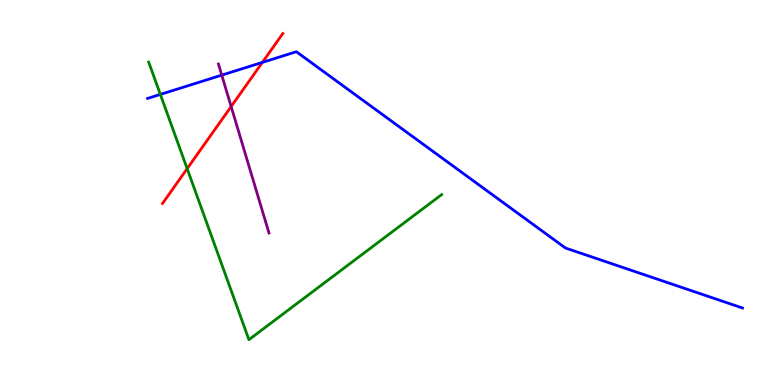[{'lines': ['blue', 'red'], 'intersections': [{'x': 3.39, 'y': 8.38}]}, {'lines': ['green', 'red'], 'intersections': [{'x': 2.41, 'y': 5.62}]}, {'lines': ['purple', 'red'], 'intersections': [{'x': 2.98, 'y': 7.23}]}, {'lines': ['blue', 'green'], 'intersections': [{'x': 2.07, 'y': 7.55}]}, {'lines': ['blue', 'purple'], 'intersections': [{'x': 2.86, 'y': 8.05}]}, {'lines': ['green', 'purple'], 'intersections': []}]